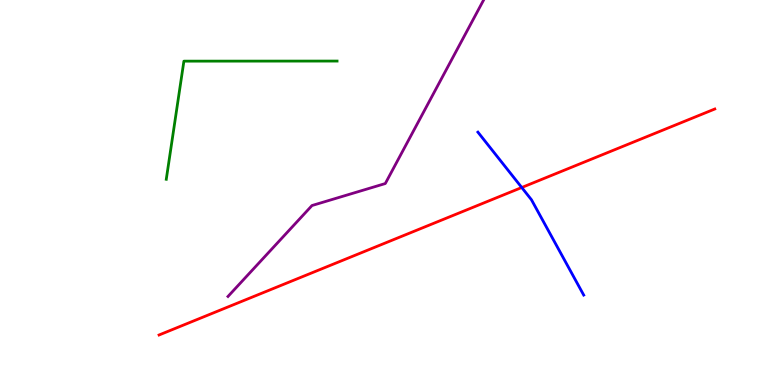[{'lines': ['blue', 'red'], 'intersections': [{'x': 6.73, 'y': 5.13}]}, {'lines': ['green', 'red'], 'intersections': []}, {'lines': ['purple', 'red'], 'intersections': []}, {'lines': ['blue', 'green'], 'intersections': []}, {'lines': ['blue', 'purple'], 'intersections': []}, {'lines': ['green', 'purple'], 'intersections': []}]